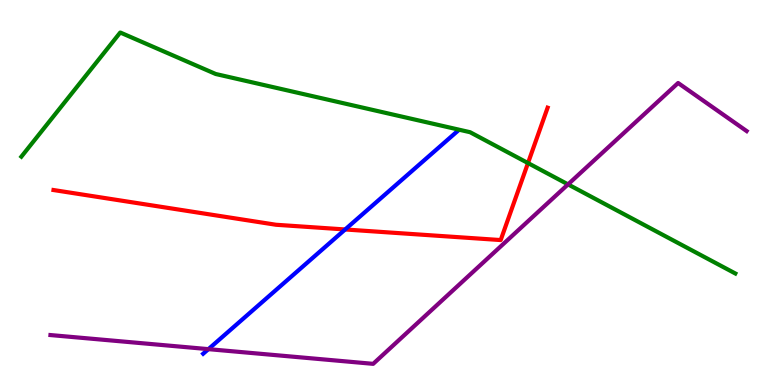[{'lines': ['blue', 'red'], 'intersections': [{'x': 4.45, 'y': 4.04}]}, {'lines': ['green', 'red'], 'intersections': [{'x': 6.81, 'y': 5.76}]}, {'lines': ['purple', 'red'], 'intersections': []}, {'lines': ['blue', 'green'], 'intersections': []}, {'lines': ['blue', 'purple'], 'intersections': [{'x': 2.69, 'y': 0.931}]}, {'lines': ['green', 'purple'], 'intersections': [{'x': 7.33, 'y': 5.21}]}]